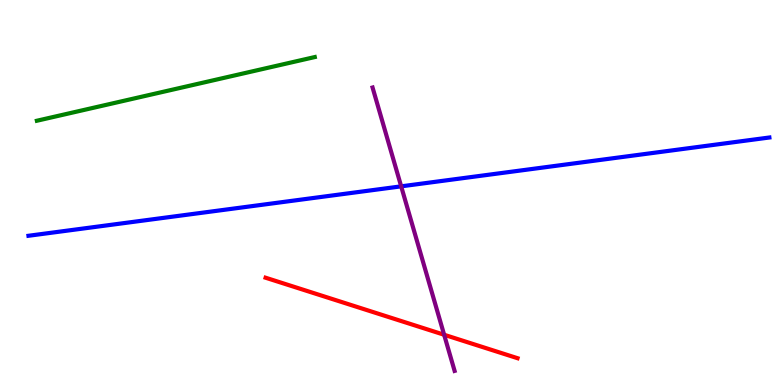[{'lines': ['blue', 'red'], 'intersections': []}, {'lines': ['green', 'red'], 'intersections': []}, {'lines': ['purple', 'red'], 'intersections': [{'x': 5.73, 'y': 1.31}]}, {'lines': ['blue', 'green'], 'intersections': []}, {'lines': ['blue', 'purple'], 'intersections': [{'x': 5.18, 'y': 5.16}]}, {'lines': ['green', 'purple'], 'intersections': []}]